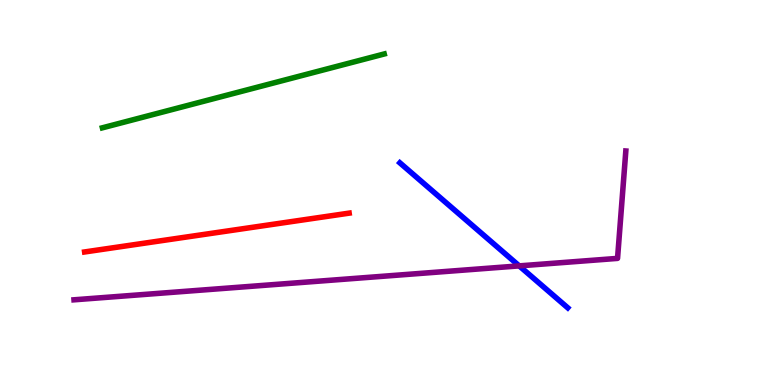[{'lines': ['blue', 'red'], 'intersections': []}, {'lines': ['green', 'red'], 'intersections': []}, {'lines': ['purple', 'red'], 'intersections': []}, {'lines': ['blue', 'green'], 'intersections': []}, {'lines': ['blue', 'purple'], 'intersections': [{'x': 6.7, 'y': 3.09}]}, {'lines': ['green', 'purple'], 'intersections': []}]